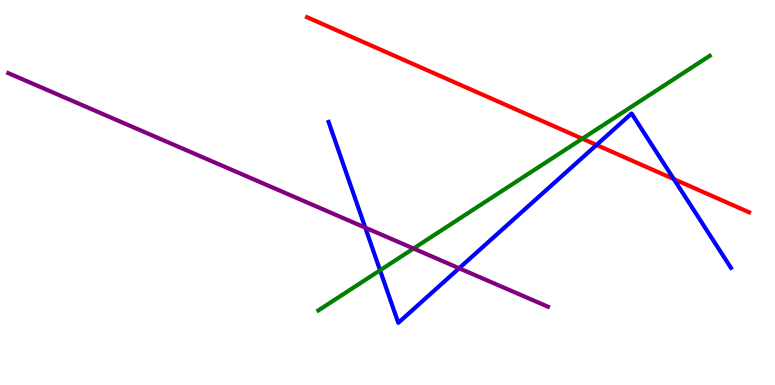[{'lines': ['blue', 'red'], 'intersections': [{'x': 7.7, 'y': 6.23}, {'x': 8.69, 'y': 5.35}]}, {'lines': ['green', 'red'], 'intersections': [{'x': 7.51, 'y': 6.4}]}, {'lines': ['purple', 'red'], 'intersections': []}, {'lines': ['blue', 'green'], 'intersections': [{'x': 4.9, 'y': 2.98}]}, {'lines': ['blue', 'purple'], 'intersections': [{'x': 4.71, 'y': 4.09}, {'x': 5.92, 'y': 3.03}]}, {'lines': ['green', 'purple'], 'intersections': [{'x': 5.34, 'y': 3.55}]}]